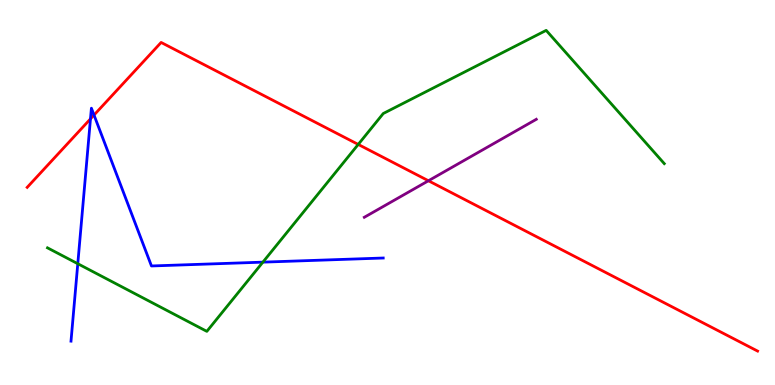[{'lines': ['blue', 'red'], 'intersections': [{'x': 1.17, 'y': 6.91}, {'x': 1.21, 'y': 7.01}]}, {'lines': ['green', 'red'], 'intersections': [{'x': 4.62, 'y': 6.25}]}, {'lines': ['purple', 'red'], 'intersections': [{'x': 5.53, 'y': 5.3}]}, {'lines': ['blue', 'green'], 'intersections': [{'x': 1.0, 'y': 3.15}, {'x': 3.39, 'y': 3.19}]}, {'lines': ['blue', 'purple'], 'intersections': []}, {'lines': ['green', 'purple'], 'intersections': []}]